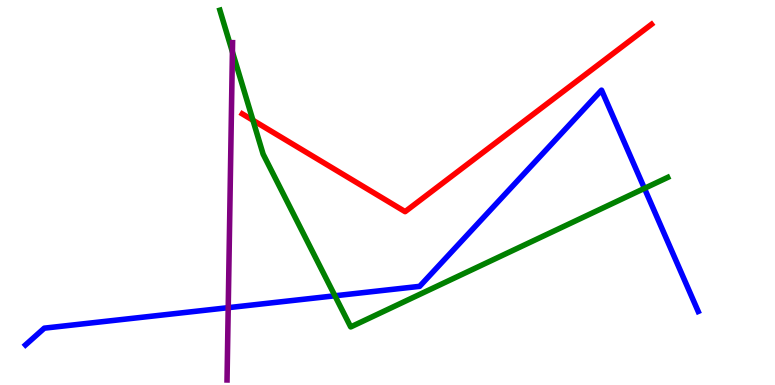[{'lines': ['blue', 'red'], 'intersections': []}, {'lines': ['green', 'red'], 'intersections': [{'x': 3.26, 'y': 6.88}]}, {'lines': ['purple', 'red'], 'intersections': []}, {'lines': ['blue', 'green'], 'intersections': [{'x': 4.32, 'y': 2.32}, {'x': 8.32, 'y': 5.11}]}, {'lines': ['blue', 'purple'], 'intersections': [{'x': 2.94, 'y': 2.01}]}, {'lines': ['green', 'purple'], 'intersections': [{'x': 3.0, 'y': 8.65}]}]